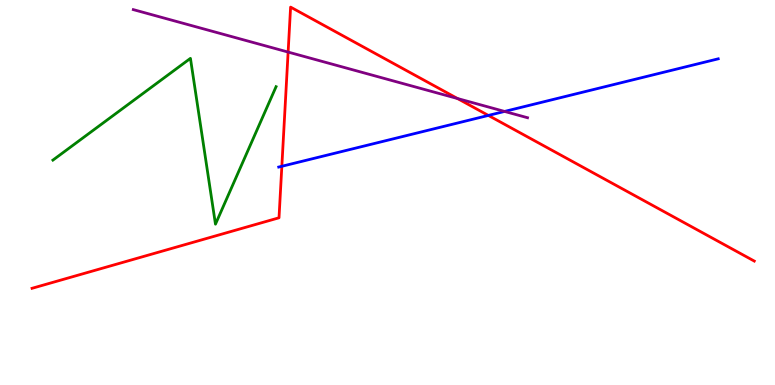[{'lines': ['blue', 'red'], 'intersections': [{'x': 3.64, 'y': 5.68}, {'x': 6.3, 'y': 7.0}]}, {'lines': ['green', 'red'], 'intersections': []}, {'lines': ['purple', 'red'], 'intersections': [{'x': 3.72, 'y': 8.65}, {'x': 5.9, 'y': 7.44}]}, {'lines': ['blue', 'green'], 'intersections': []}, {'lines': ['blue', 'purple'], 'intersections': [{'x': 6.51, 'y': 7.11}]}, {'lines': ['green', 'purple'], 'intersections': []}]